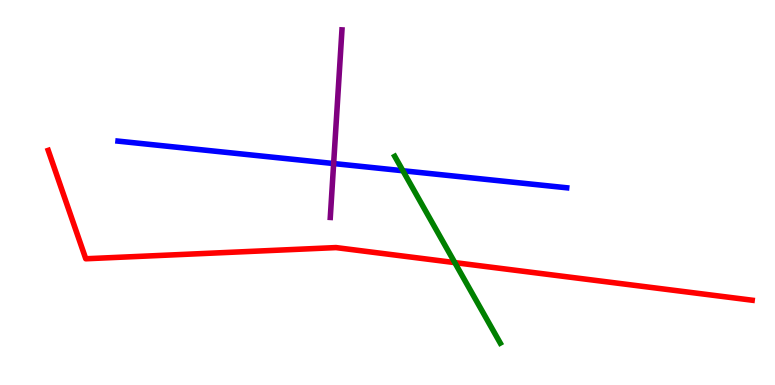[{'lines': ['blue', 'red'], 'intersections': []}, {'lines': ['green', 'red'], 'intersections': [{'x': 5.87, 'y': 3.18}]}, {'lines': ['purple', 'red'], 'intersections': []}, {'lines': ['blue', 'green'], 'intersections': [{'x': 5.2, 'y': 5.57}]}, {'lines': ['blue', 'purple'], 'intersections': [{'x': 4.31, 'y': 5.75}]}, {'lines': ['green', 'purple'], 'intersections': []}]